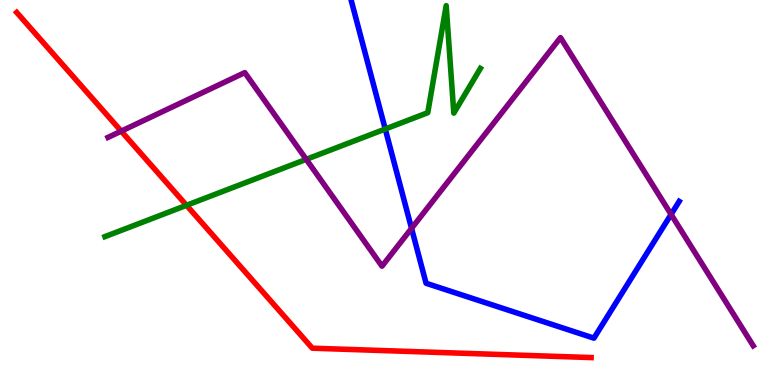[{'lines': ['blue', 'red'], 'intersections': []}, {'lines': ['green', 'red'], 'intersections': [{'x': 2.41, 'y': 4.67}]}, {'lines': ['purple', 'red'], 'intersections': [{'x': 1.56, 'y': 6.59}]}, {'lines': ['blue', 'green'], 'intersections': [{'x': 4.97, 'y': 6.65}]}, {'lines': ['blue', 'purple'], 'intersections': [{'x': 5.31, 'y': 4.07}, {'x': 8.66, 'y': 4.43}]}, {'lines': ['green', 'purple'], 'intersections': [{'x': 3.95, 'y': 5.86}]}]